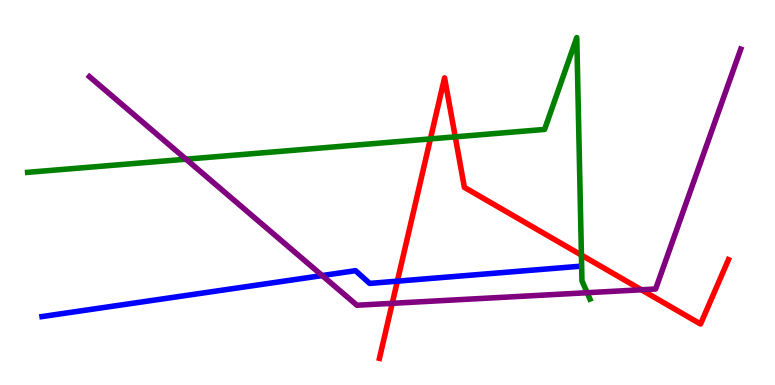[{'lines': ['blue', 'red'], 'intersections': [{'x': 5.13, 'y': 2.7}]}, {'lines': ['green', 'red'], 'intersections': [{'x': 5.55, 'y': 6.39}, {'x': 5.87, 'y': 6.45}, {'x': 7.5, 'y': 3.37}]}, {'lines': ['purple', 'red'], 'intersections': [{'x': 5.06, 'y': 2.12}, {'x': 8.28, 'y': 2.47}]}, {'lines': ['blue', 'green'], 'intersections': []}, {'lines': ['blue', 'purple'], 'intersections': [{'x': 4.16, 'y': 2.84}]}, {'lines': ['green', 'purple'], 'intersections': [{'x': 2.4, 'y': 5.87}, {'x': 7.58, 'y': 2.4}]}]